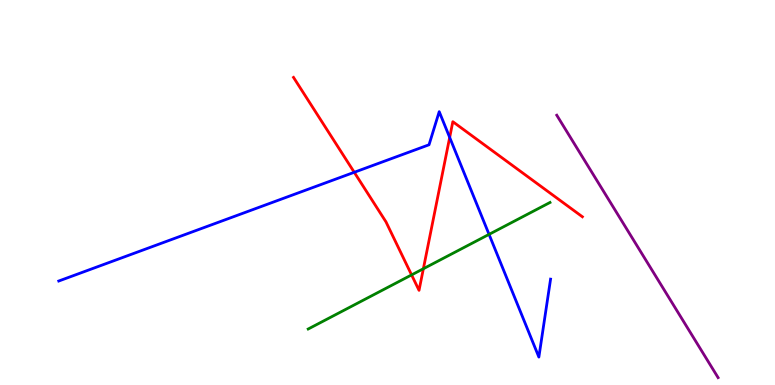[{'lines': ['blue', 'red'], 'intersections': [{'x': 4.57, 'y': 5.52}, {'x': 5.8, 'y': 6.43}]}, {'lines': ['green', 'red'], 'intersections': [{'x': 5.31, 'y': 2.86}, {'x': 5.46, 'y': 3.02}]}, {'lines': ['purple', 'red'], 'intersections': []}, {'lines': ['blue', 'green'], 'intersections': [{'x': 6.31, 'y': 3.91}]}, {'lines': ['blue', 'purple'], 'intersections': []}, {'lines': ['green', 'purple'], 'intersections': []}]